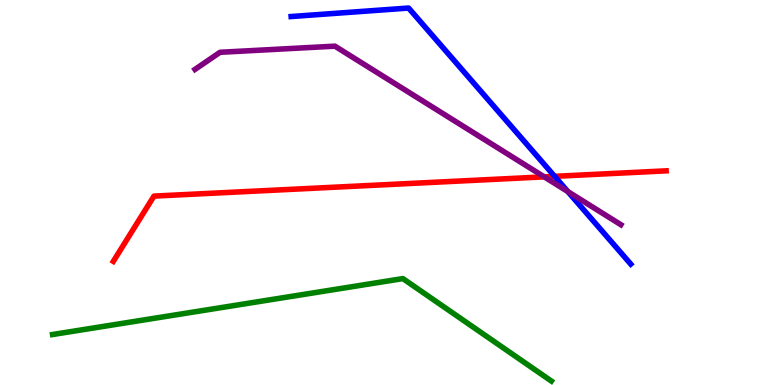[{'lines': ['blue', 'red'], 'intersections': [{'x': 7.16, 'y': 5.42}]}, {'lines': ['green', 'red'], 'intersections': []}, {'lines': ['purple', 'red'], 'intersections': [{'x': 7.02, 'y': 5.41}]}, {'lines': ['blue', 'green'], 'intersections': []}, {'lines': ['blue', 'purple'], 'intersections': [{'x': 7.33, 'y': 5.02}]}, {'lines': ['green', 'purple'], 'intersections': []}]